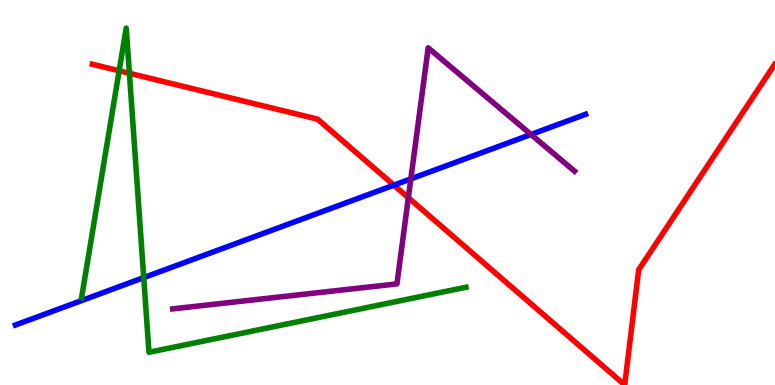[{'lines': ['blue', 'red'], 'intersections': [{'x': 5.08, 'y': 5.19}]}, {'lines': ['green', 'red'], 'intersections': [{'x': 1.54, 'y': 8.16}, {'x': 1.67, 'y': 8.1}]}, {'lines': ['purple', 'red'], 'intersections': [{'x': 5.27, 'y': 4.87}]}, {'lines': ['blue', 'green'], 'intersections': [{'x': 1.85, 'y': 2.79}]}, {'lines': ['blue', 'purple'], 'intersections': [{'x': 5.3, 'y': 5.35}, {'x': 6.85, 'y': 6.51}]}, {'lines': ['green', 'purple'], 'intersections': []}]